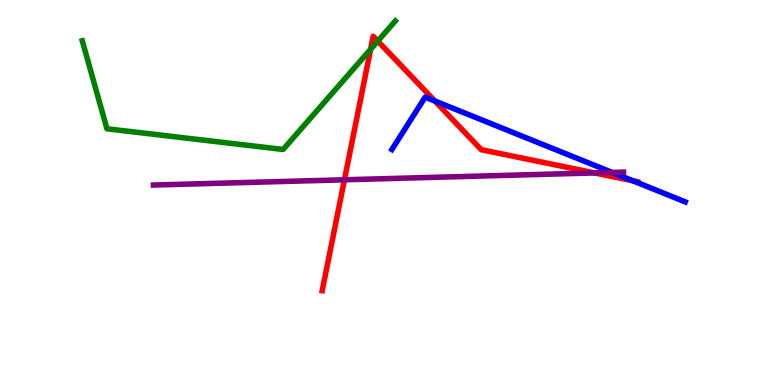[{'lines': ['blue', 'red'], 'intersections': [{'x': 5.61, 'y': 7.38}, {'x': 8.17, 'y': 5.3}]}, {'lines': ['green', 'red'], 'intersections': [{'x': 4.78, 'y': 8.72}, {'x': 4.87, 'y': 8.93}]}, {'lines': ['purple', 'red'], 'intersections': [{'x': 4.44, 'y': 5.33}, {'x': 7.67, 'y': 5.51}]}, {'lines': ['blue', 'green'], 'intersections': []}, {'lines': ['blue', 'purple'], 'intersections': [{'x': 7.9, 'y': 5.52}]}, {'lines': ['green', 'purple'], 'intersections': []}]